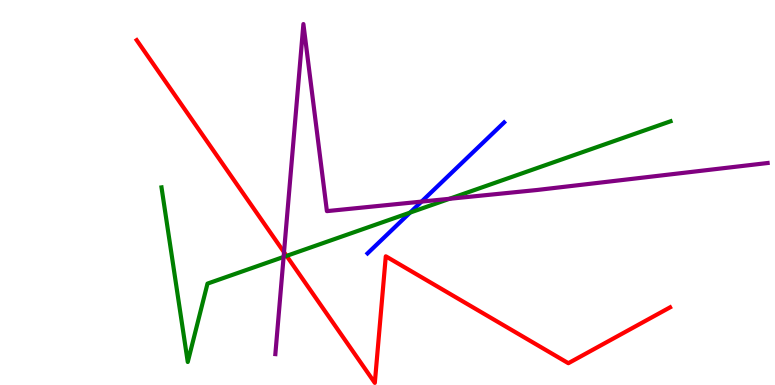[{'lines': ['blue', 'red'], 'intersections': []}, {'lines': ['green', 'red'], 'intersections': [{'x': 3.7, 'y': 3.35}]}, {'lines': ['purple', 'red'], 'intersections': [{'x': 3.66, 'y': 3.45}]}, {'lines': ['blue', 'green'], 'intersections': [{'x': 5.29, 'y': 4.48}]}, {'lines': ['blue', 'purple'], 'intersections': [{'x': 5.44, 'y': 4.76}]}, {'lines': ['green', 'purple'], 'intersections': [{'x': 3.66, 'y': 3.33}, {'x': 5.8, 'y': 4.84}]}]